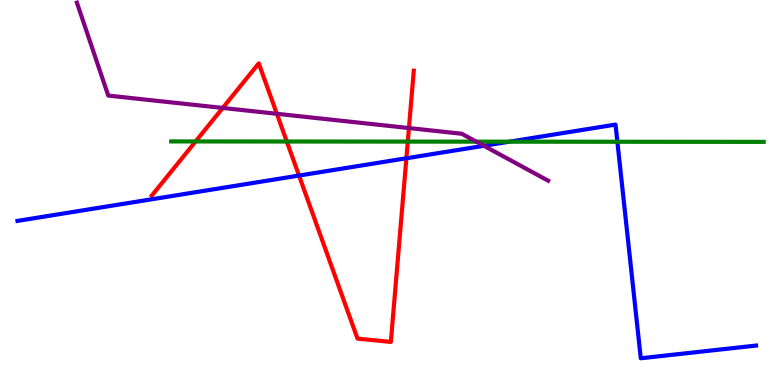[{'lines': ['blue', 'red'], 'intersections': [{'x': 3.86, 'y': 5.44}, {'x': 5.24, 'y': 5.89}]}, {'lines': ['green', 'red'], 'intersections': [{'x': 2.52, 'y': 6.33}, {'x': 3.7, 'y': 6.32}, {'x': 5.26, 'y': 6.32}]}, {'lines': ['purple', 'red'], 'intersections': [{'x': 2.87, 'y': 7.2}, {'x': 3.57, 'y': 7.04}, {'x': 5.28, 'y': 6.67}]}, {'lines': ['blue', 'green'], 'intersections': [{'x': 6.57, 'y': 6.32}, {'x': 7.97, 'y': 6.32}]}, {'lines': ['blue', 'purple'], 'intersections': [{'x': 6.24, 'y': 6.21}]}, {'lines': ['green', 'purple'], 'intersections': [{'x': 6.15, 'y': 6.32}]}]